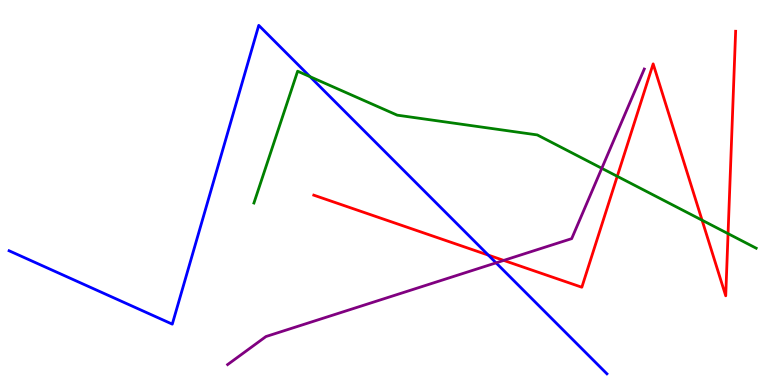[{'lines': ['blue', 'red'], 'intersections': [{'x': 6.3, 'y': 3.37}]}, {'lines': ['green', 'red'], 'intersections': [{'x': 7.96, 'y': 5.42}, {'x': 9.06, 'y': 4.28}, {'x': 9.39, 'y': 3.93}]}, {'lines': ['purple', 'red'], 'intersections': [{'x': 6.5, 'y': 3.24}]}, {'lines': ['blue', 'green'], 'intersections': [{'x': 4.0, 'y': 8.01}]}, {'lines': ['blue', 'purple'], 'intersections': [{'x': 6.4, 'y': 3.17}]}, {'lines': ['green', 'purple'], 'intersections': [{'x': 7.76, 'y': 5.63}]}]